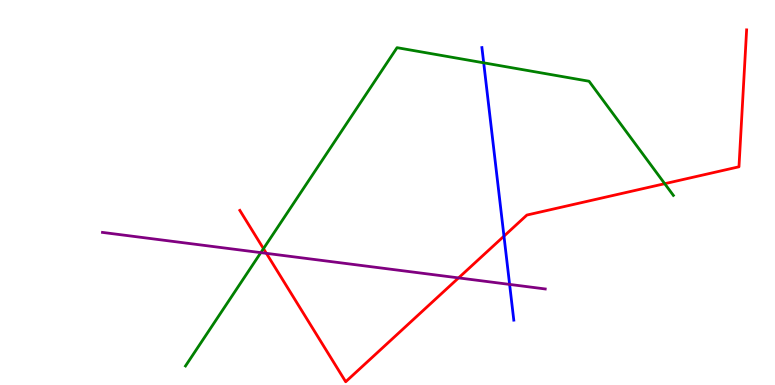[{'lines': ['blue', 'red'], 'intersections': [{'x': 6.5, 'y': 3.87}]}, {'lines': ['green', 'red'], 'intersections': [{'x': 3.4, 'y': 3.54}, {'x': 8.58, 'y': 5.23}]}, {'lines': ['purple', 'red'], 'intersections': [{'x': 3.44, 'y': 3.42}, {'x': 5.92, 'y': 2.78}]}, {'lines': ['blue', 'green'], 'intersections': [{'x': 6.24, 'y': 8.37}]}, {'lines': ['blue', 'purple'], 'intersections': [{'x': 6.58, 'y': 2.61}]}, {'lines': ['green', 'purple'], 'intersections': [{'x': 3.37, 'y': 3.44}]}]